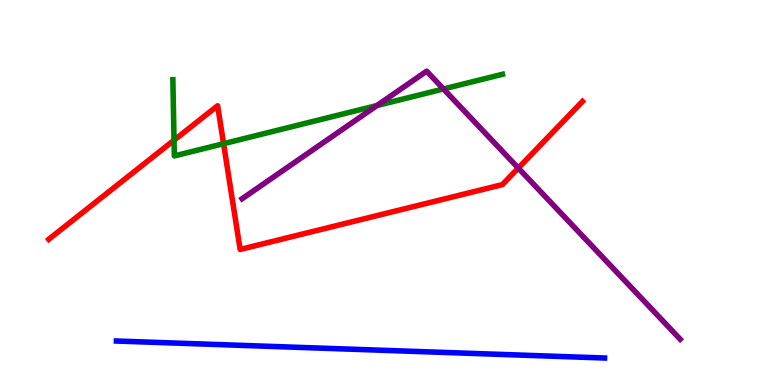[{'lines': ['blue', 'red'], 'intersections': []}, {'lines': ['green', 'red'], 'intersections': [{'x': 2.25, 'y': 6.36}, {'x': 2.88, 'y': 6.27}]}, {'lines': ['purple', 'red'], 'intersections': [{'x': 6.69, 'y': 5.63}]}, {'lines': ['blue', 'green'], 'intersections': []}, {'lines': ['blue', 'purple'], 'intersections': []}, {'lines': ['green', 'purple'], 'intersections': [{'x': 4.86, 'y': 7.26}, {'x': 5.72, 'y': 7.69}]}]